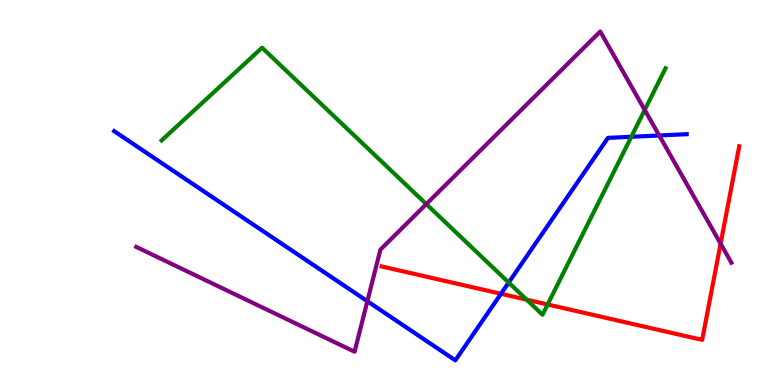[{'lines': ['blue', 'red'], 'intersections': [{'x': 6.46, 'y': 2.37}]}, {'lines': ['green', 'red'], 'intersections': [{'x': 6.8, 'y': 2.22}, {'x': 7.07, 'y': 2.09}]}, {'lines': ['purple', 'red'], 'intersections': [{'x': 9.3, 'y': 3.67}]}, {'lines': ['blue', 'green'], 'intersections': [{'x': 6.56, 'y': 2.66}, {'x': 8.15, 'y': 6.45}]}, {'lines': ['blue', 'purple'], 'intersections': [{'x': 4.74, 'y': 2.18}, {'x': 8.51, 'y': 6.48}]}, {'lines': ['green', 'purple'], 'intersections': [{'x': 5.5, 'y': 4.7}, {'x': 8.32, 'y': 7.14}]}]